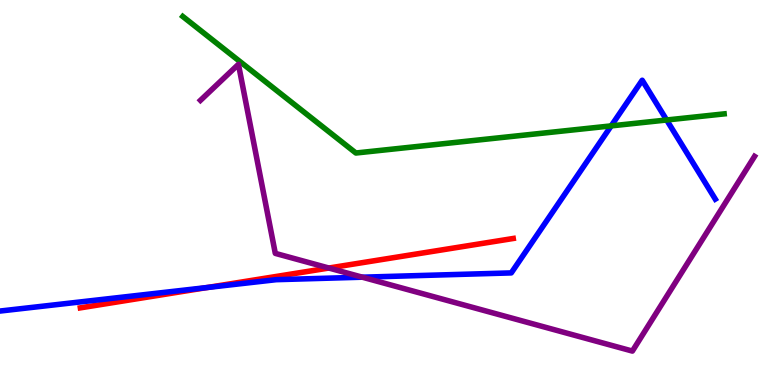[{'lines': ['blue', 'red'], 'intersections': [{'x': 2.68, 'y': 2.53}]}, {'lines': ['green', 'red'], 'intersections': []}, {'lines': ['purple', 'red'], 'intersections': [{'x': 4.24, 'y': 3.04}]}, {'lines': ['blue', 'green'], 'intersections': [{'x': 7.89, 'y': 6.73}, {'x': 8.6, 'y': 6.88}]}, {'lines': ['blue', 'purple'], 'intersections': [{'x': 4.68, 'y': 2.8}]}, {'lines': ['green', 'purple'], 'intersections': []}]